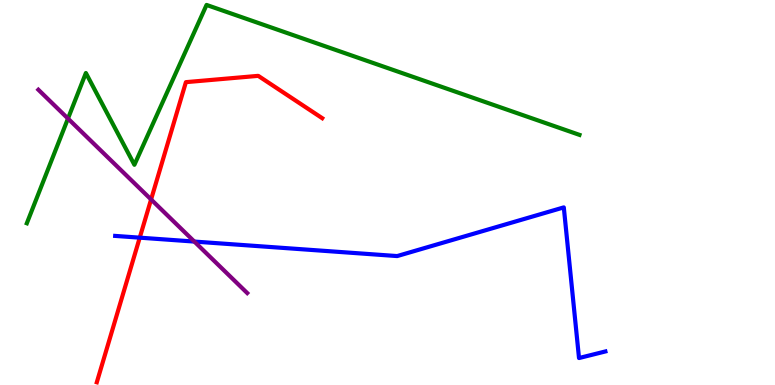[{'lines': ['blue', 'red'], 'intersections': [{'x': 1.8, 'y': 3.83}]}, {'lines': ['green', 'red'], 'intersections': []}, {'lines': ['purple', 'red'], 'intersections': [{'x': 1.95, 'y': 4.82}]}, {'lines': ['blue', 'green'], 'intersections': []}, {'lines': ['blue', 'purple'], 'intersections': [{'x': 2.51, 'y': 3.73}]}, {'lines': ['green', 'purple'], 'intersections': [{'x': 0.877, 'y': 6.92}]}]